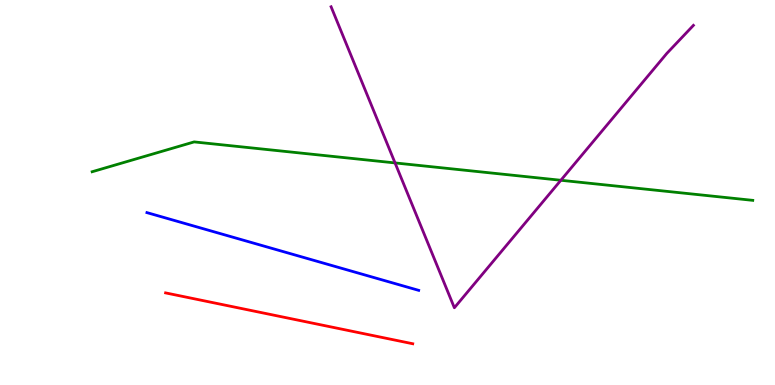[{'lines': ['blue', 'red'], 'intersections': []}, {'lines': ['green', 'red'], 'intersections': []}, {'lines': ['purple', 'red'], 'intersections': []}, {'lines': ['blue', 'green'], 'intersections': []}, {'lines': ['blue', 'purple'], 'intersections': []}, {'lines': ['green', 'purple'], 'intersections': [{'x': 5.1, 'y': 5.77}, {'x': 7.24, 'y': 5.32}]}]